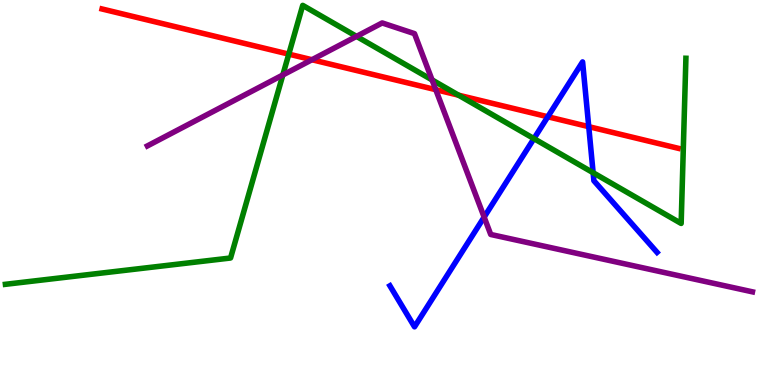[{'lines': ['blue', 'red'], 'intersections': [{'x': 7.07, 'y': 6.97}, {'x': 7.6, 'y': 6.71}]}, {'lines': ['green', 'red'], 'intersections': [{'x': 3.73, 'y': 8.59}, {'x': 5.92, 'y': 7.53}]}, {'lines': ['purple', 'red'], 'intersections': [{'x': 4.03, 'y': 8.45}, {'x': 5.62, 'y': 7.67}]}, {'lines': ['blue', 'green'], 'intersections': [{'x': 6.89, 'y': 6.4}, {'x': 7.65, 'y': 5.51}]}, {'lines': ['blue', 'purple'], 'intersections': [{'x': 6.25, 'y': 4.36}]}, {'lines': ['green', 'purple'], 'intersections': [{'x': 3.65, 'y': 8.05}, {'x': 4.6, 'y': 9.05}, {'x': 5.57, 'y': 7.92}]}]